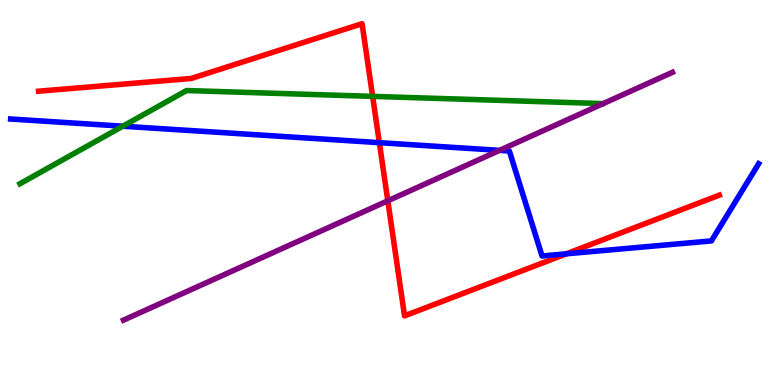[{'lines': ['blue', 'red'], 'intersections': [{'x': 4.89, 'y': 6.29}, {'x': 7.31, 'y': 3.41}]}, {'lines': ['green', 'red'], 'intersections': [{'x': 4.81, 'y': 7.5}]}, {'lines': ['purple', 'red'], 'intersections': [{'x': 5.0, 'y': 4.78}]}, {'lines': ['blue', 'green'], 'intersections': [{'x': 1.58, 'y': 6.72}]}, {'lines': ['blue', 'purple'], 'intersections': [{'x': 6.45, 'y': 6.09}]}, {'lines': ['green', 'purple'], 'intersections': []}]